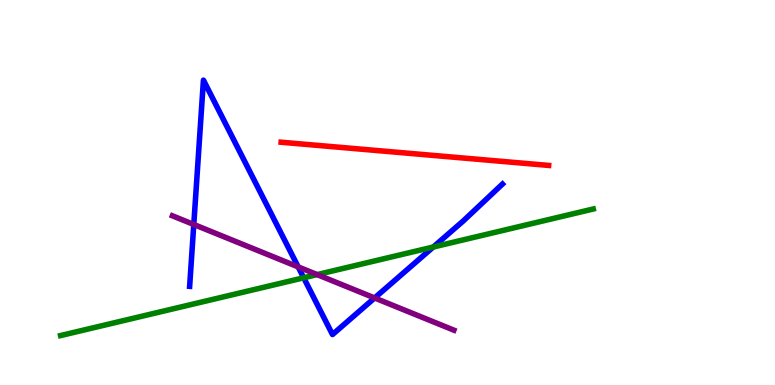[{'lines': ['blue', 'red'], 'intersections': []}, {'lines': ['green', 'red'], 'intersections': []}, {'lines': ['purple', 'red'], 'intersections': []}, {'lines': ['blue', 'green'], 'intersections': [{'x': 3.92, 'y': 2.78}, {'x': 5.59, 'y': 3.58}]}, {'lines': ['blue', 'purple'], 'intersections': [{'x': 2.5, 'y': 4.17}, {'x': 3.85, 'y': 3.07}, {'x': 4.83, 'y': 2.26}]}, {'lines': ['green', 'purple'], 'intersections': [{'x': 4.09, 'y': 2.87}]}]